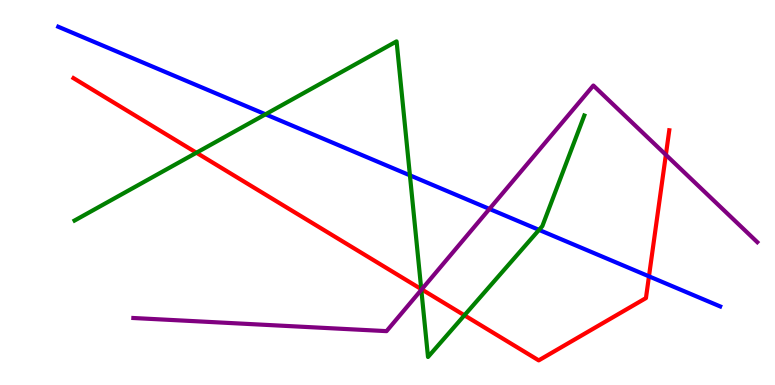[{'lines': ['blue', 'red'], 'intersections': [{'x': 8.37, 'y': 2.82}]}, {'lines': ['green', 'red'], 'intersections': [{'x': 2.53, 'y': 6.03}, {'x': 5.44, 'y': 2.49}, {'x': 5.99, 'y': 1.81}]}, {'lines': ['purple', 'red'], 'intersections': [{'x': 5.44, 'y': 2.48}, {'x': 8.59, 'y': 5.98}]}, {'lines': ['blue', 'green'], 'intersections': [{'x': 3.43, 'y': 7.03}, {'x': 5.29, 'y': 5.45}, {'x': 6.96, 'y': 4.03}]}, {'lines': ['blue', 'purple'], 'intersections': [{'x': 6.32, 'y': 4.57}]}, {'lines': ['green', 'purple'], 'intersections': [{'x': 5.44, 'y': 2.47}]}]